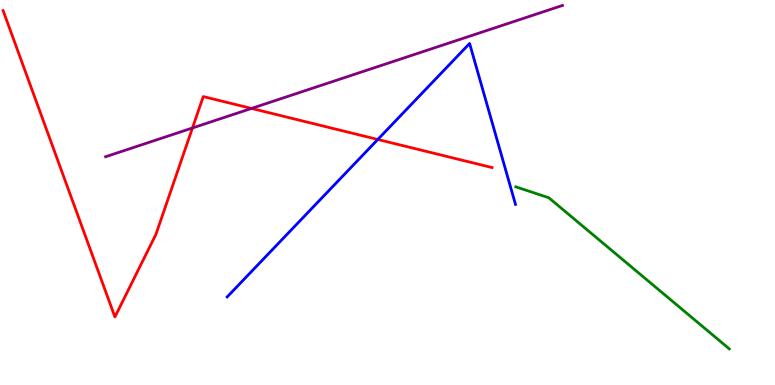[{'lines': ['blue', 'red'], 'intersections': [{'x': 4.87, 'y': 6.38}]}, {'lines': ['green', 'red'], 'intersections': []}, {'lines': ['purple', 'red'], 'intersections': [{'x': 2.48, 'y': 6.68}, {'x': 3.25, 'y': 7.18}]}, {'lines': ['blue', 'green'], 'intersections': []}, {'lines': ['blue', 'purple'], 'intersections': []}, {'lines': ['green', 'purple'], 'intersections': []}]